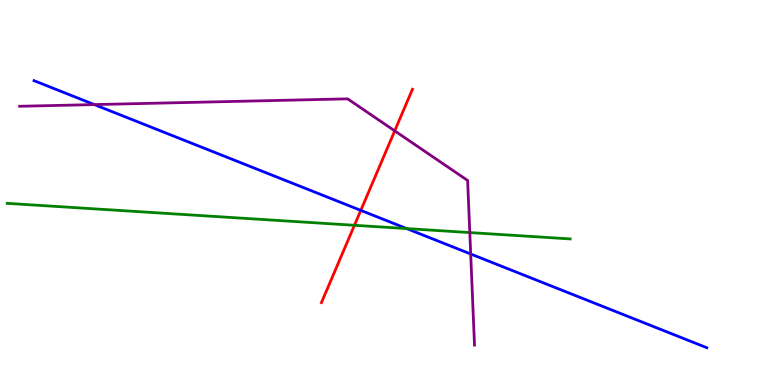[{'lines': ['blue', 'red'], 'intersections': [{'x': 4.66, 'y': 4.54}]}, {'lines': ['green', 'red'], 'intersections': [{'x': 4.57, 'y': 4.15}]}, {'lines': ['purple', 'red'], 'intersections': [{'x': 5.09, 'y': 6.6}]}, {'lines': ['blue', 'green'], 'intersections': [{'x': 5.25, 'y': 4.06}]}, {'lines': ['blue', 'purple'], 'intersections': [{'x': 1.22, 'y': 7.28}, {'x': 6.07, 'y': 3.4}]}, {'lines': ['green', 'purple'], 'intersections': [{'x': 6.06, 'y': 3.96}]}]